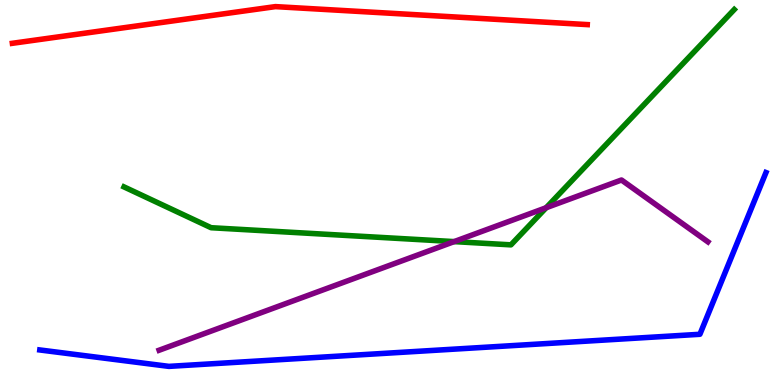[{'lines': ['blue', 'red'], 'intersections': []}, {'lines': ['green', 'red'], 'intersections': []}, {'lines': ['purple', 'red'], 'intersections': []}, {'lines': ['blue', 'green'], 'intersections': []}, {'lines': ['blue', 'purple'], 'intersections': []}, {'lines': ['green', 'purple'], 'intersections': [{'x': 5.86, 'y': 3.72}, {'x': 7.05, 'y': 4.6}]}]